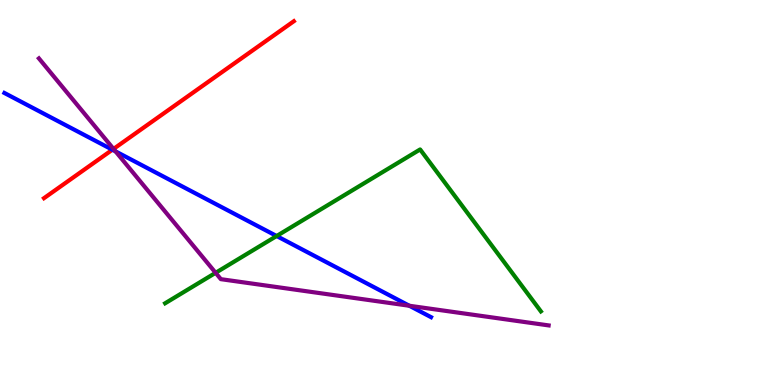[{'lines': ['blue', 'red'], 'intersections': [{'x': 1.45, 'y': 6.11}]}, {'lines': ['green', 'red'], 'intersections': []}, {'lines': ['purple', 'red'], 'intersections': [{'x': 1.46, 'y': 6.13}]}, {'lines': ['blue', 'green'], 'intersections': [{'x': 3.57, 'y': 3.87}]}, {'lines': ['blue', 'purple'], 'intersections': [{'x': 1.49, 'y': 6.07}, {'x': 5.28, 'y': 2.06}]}, {'lines': ['green', 'purple'], 'intersections': [{'x': 2.78, 'y': 2.91}]}]